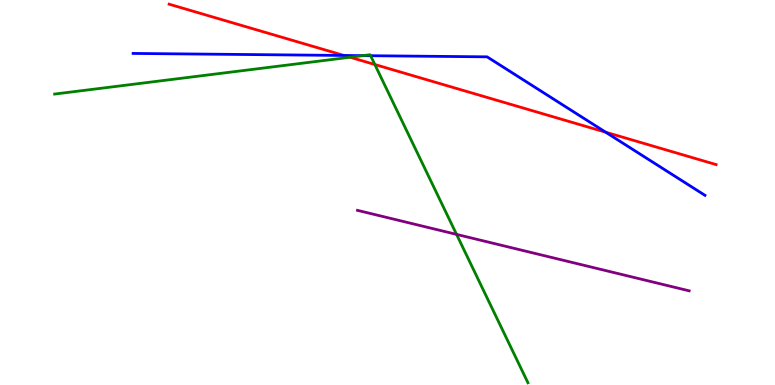[{'lines': ['blue', 'red'], 'intersections': [{'x': 4.44, 'y': 8.56}, {'x': 7.81, 'y': 6.57}]}, {'lines': ['green', 'red'], 'intersections': [{'x': 4.52, 'y': 8.51}, {'x': 4.84, 'y': 8.32}]}, {'lines': ['purple', 'red'], 'intersections': []}, {'lines': ['blue', 'green'], 'intersections': [{'x': 4.68, 'y': 8.55}, {'x': 4.78, 'y': 8.55}]}, {'lines': ['blue', 'purple'], 'intersections': []}, {'lines': ['green', 'purple'], 'intersections': [{'x': 5.89, 'y': 3.91}]}]